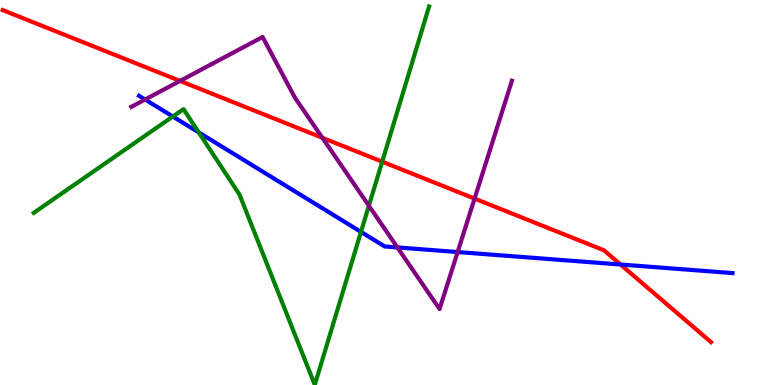[{'lines': ['blue', 'red'], 'intersections': [{'x': 8.01, 'y': 3.13}]}, {'lines': ['green', 'red'], 'intersections': [{'x': 4.93, 'y': 5.8}]}, {'lines': ['purple', 'red'], 'intersections': [{'x': 2.32, 'y': 7.9}, {'x': 4.16, 'y': 6.42}, {'x': 6.12, 'y': 4.84}]}, {'lines': ['blue', 'green'], 'intersections': [{'x': 2.23, 'y': 6.97}, {'x': 2.56, 'y': 6.56}, {'x': 4.66, 'y': 3.98}]}, {'lines': ['blue', 'purple'], 'intersections': [{'x': 1.87, 'y': 7.42}, {'x': 5.13, 'y': 3.57}, {'x': 5.9, 'y': 3.45}]}, {'lines': ['green', 'purple'], 'intersections': [{'x': 4.76, 'y': 4.66}]}]